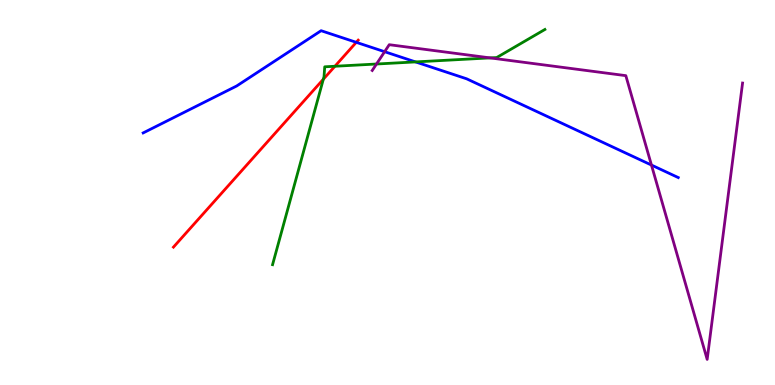[{'lines': ['blue', 'red'], 'intersections': [{'x': 4.6, 'y': 8.9}]}, {'lines': ['green', 'red'], 'intersections': [{'x': 4.17, 'y': 7.94}, {'x': 4.32, 'y': 8.28}]}, {'lines': ['purple', 'red'], 'intersections': []}, {'lines': ['blue', 'green'], 'intersections': [{'x': 5.36, 'y': 8.39}]}, {'lines': ['blue', 'purple'], 'intersections': [{'x': 4.96, 'y': 8.66}, {'x': 8.41, 'y': 5.71}]}, {'lines': ['green', 'purple'], 'intersections': [{'x': 4.86, 'y': 8.34}, {'x': 6.32, 'y': 8.5}]}]